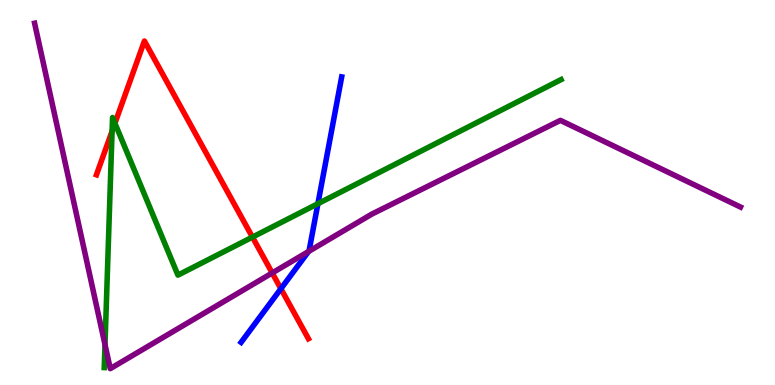[{'lines': ['blue', 'red'], 'intersections': [{'x': 3.62, 'y': 2.5}]}, {'lines': ['green', 'red'], 'intersections': [{'x': 1.45, 'y': 6.59}, {'x': 1.48, 'y': 6.8}, {'x': 3.26, 'y': 3.84}]}, {'lines': ['purple', 'red'], 'intersections': [{'x': 3.51, 'y': 2.91}]}, {'lines': ['blue', 'green'], 'intersections': [{'x': 4.1, 'y': 4.71}]}, {'lines': ['blue', 'purple'], 'intersections': [{'x': 3.98, 'y': 3.47}]}, {'lines': ['green', 'purple'], 'intersections': [{'x': 1.35, 'y': 1.05}]}]